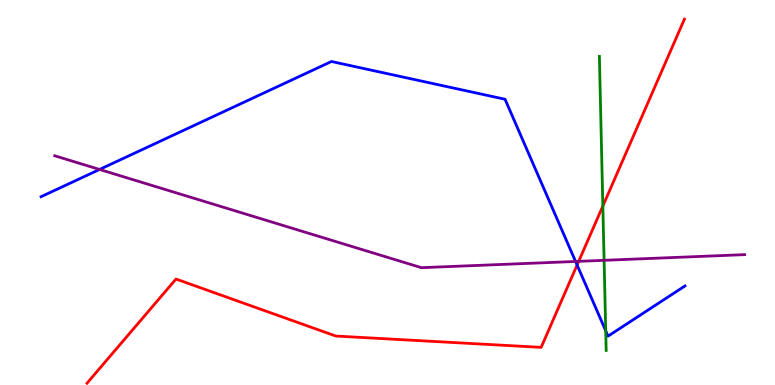[{'lines': ['blue', 'red'], 'intersections': [{'x': 7.45, 'y': 3.12}]}, {'lines': ['green', 'red'], 'intersections': [{'x': 7.78, 'y': 4.65}]}, {'lines': ['purple', 'red'], 'intersections': [{'x': 7.47, 'y': 3.21}]}, {'lines': ['blue', 'green'], 'intersections': [{'x': 7.82, 'y': 1.41}]}, {'lines': ['blue', 'purple'], 'intersections': [{'x': 1.28, 'y': 5.6}, {'x': 7.43, 'y': 3.21}]}, {'lines': ['green', 'purple'], 'intersections': [{'x': 7.79, 'y': 3.24}]}]